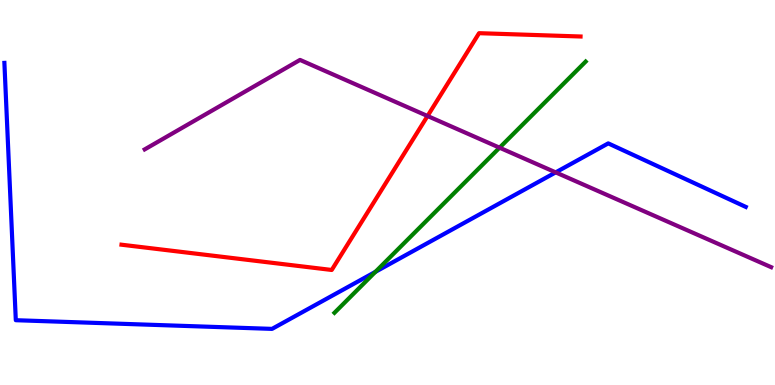[{'lines': ['blue', 'red'], 'intersections': []}, {'lines': ['green', 'red'], 'intersections': []}, {'lines': ['purple', 'red'], 'intersections': [{'x': 5.52, 'y': 6.99}]}, {'lines': ['blue', 'green'], 'intersections': [{'x': 4.84, 'y': 2.94}]}, {'lines': ['blue', 'purple'], 'intersections': [{'x': 7.17, 'y': 5.52}]}, {'lines': ['green', 'purple'], 'intersections': [{'x': 6.45, 'y': 6.16}]}]